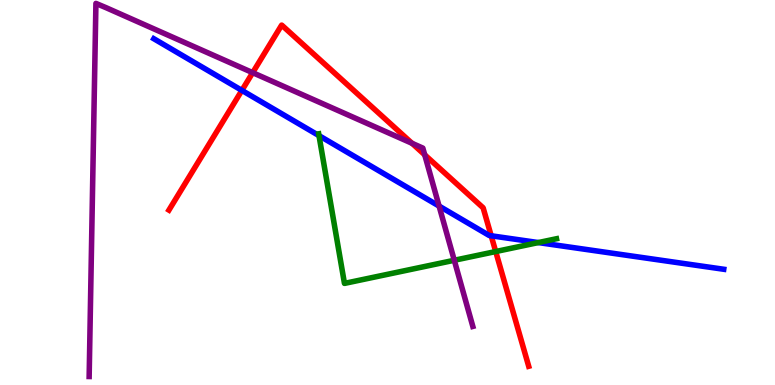[{'lines': ['blue', 'red'], 'intersections': [{'x': 3.12, 'y': 7.65}, {'x': 6.34, 'y': 3.88}]}, {'lines': ['green', 'red'], 'intersections': [{'x': 6.4, 'y': 3.47}]}, {'lines': ['purple', 'red'], 'intersections': [{'x': 3.26, 'y': 8.11}, {'x': 5.32, 'y': 6.28}, {'x': 5.48, 'y': 5.98}]}, {'lines': ['blue', 'green'], 'intersections': [{'x': 4.12, 'y': 6.48}, {'x': 6.95, 'y': 3.7}]}, {'lines': ['blue', 'purple'], 'intersections': [{'x': 5.67, 'y': 4.65}]}, {'lines': ['green', 'purple'], 'intersections': [{'x': 5.86, 'y': 3.24}]}]